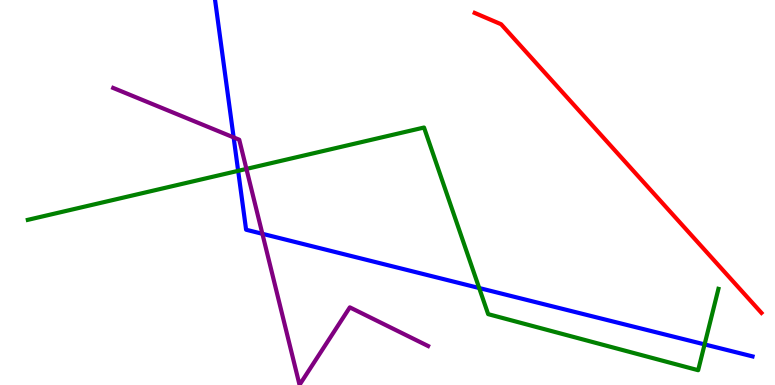[{'lines': ['blue', 'red'], 'intersections': []}, {'lines': ['green', 'red'], 'intersections': []}, {'lines': ['purple', 'red'], 'intersections': []}, {'lines': ['blue', 'green'], 'intersections': [{'x': 3.07, 'y': 5.56}, {'x': 6.18, 'y': 2.52}, {'x': 9.09, 'y': 1.05}]}, {'lines': ['blue', 'purple'], 'intersections': [{'x': 3.01, 'y': 6.43}, {'x': 3.39, 'y': 3.93}]}, {'lines': ['green', 'purple'], 'intersections': [{'x': 3.18, 'y': 5.61}]}]